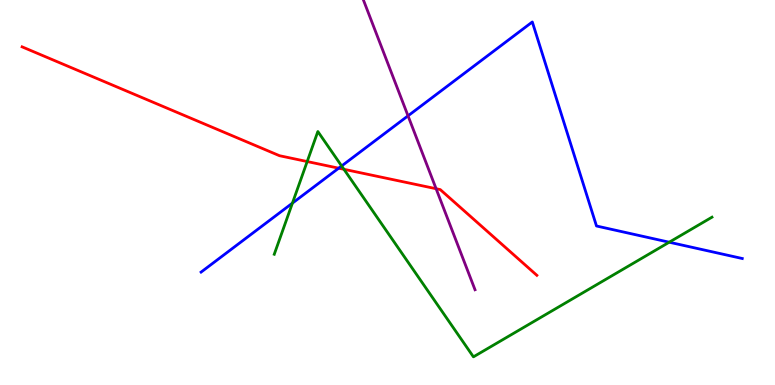[{'lines': ['blue', 'red'], 'intersections': [{'x': 4.37, 'y': 5.63}]}, {'lines': ['green', 'red'], 'intersections': [{'x': 3.96, 'y': 5.8}, {'x': 4.44, 'y': 5.6}]}, {'lines': ['purple', 'red'], 'intersections': [{'x': 5.63, 'y': 5.1}]}, {'lines': ['blue', 'green'], 'intersections': [{'x': 3.77, 'y': 4.72}, {'x': 4.41, 'y': 5.69}, {'x': 8.64, 'y': 3.71}]}, {'lines': ['blue', 'purple'], 'intersections': [{'x': 5.26, 'y': 6.99}]}, {'lines': ['green', 'purple'], 'intersections': []}]